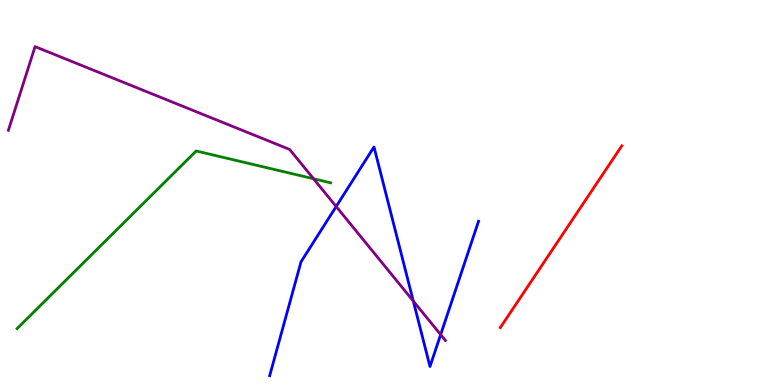[{'lines': ['blue', 'red'], 'intersections': []}, {'lines': ['green', 'red'], 'intersections': []}, {'lines': ['purple', 'red'], 'intersections': []}, {'lines': ['blue', 'green'], 'intersections': []}, {'lines': ['blue', 'purple'], 'intersections': [{'x': 4.34, 'y': 4.64}, {'x': 5.33, 'y': 2.18}, {'x': 5.69, 'y': 1.31}]}, {'lines': ['green', 'purple'], 'intersections': [{'x': 4.05, 'y': 5.36}]}]